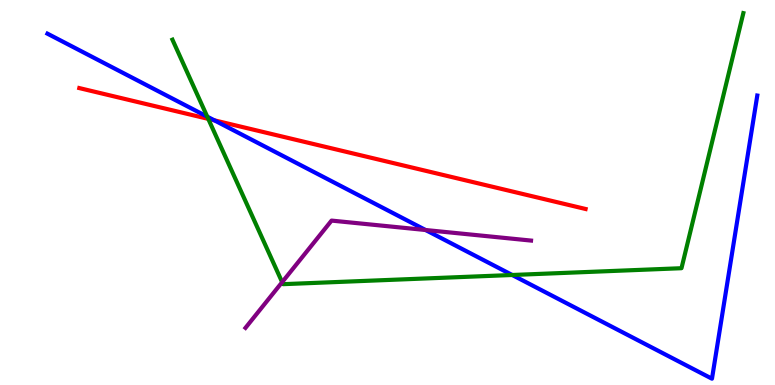[{'lines': ['blue', 'red'], 'intersections': [{'x': 2.77, 'y': 6.87}]}, {'lines': ['green', 'red'], 'intersections': [{'x': 2.69, 'y': 6.91}]}, {'lines': ['purple', 'red'], 'intersections': []}, {'lines': ['blue', 'green'], 'intersections': [{'x': 2.67, 'y': 6.97}, {'x': 6.61, 'y': 2.86}]}, {'lines': ['blue', 'purple'], 'intersections': [{'x': 5.49, 'y': 4.03}]}, {'lines': ['green', 'purple'], 'intersections': [{'x': 3.64, 'y': 2.67}]}]